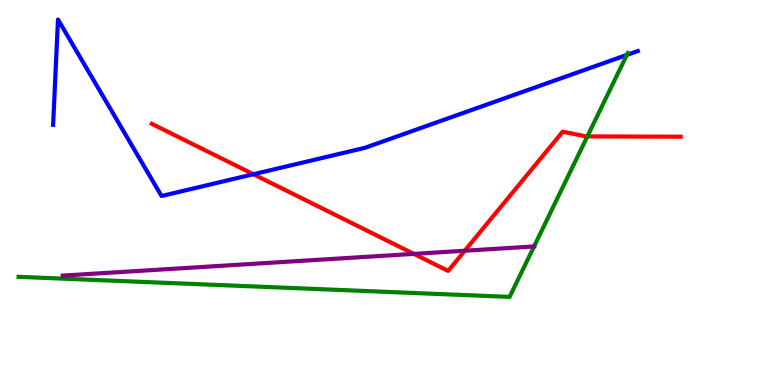[{'lines': ['blue', 'red'], 'intersections': [{'x': 3.27, 'y': 5.47}]}, {'lines': ['green', 'red'], 'intersections': [{'x': 7.58, 'y': 6.46}]}, {'lines': ['purple', 'red'], 'intersections': [{'x': 5.34, 'y': 3.41}, {'x': 6.0, 'y': 3.49}]}, {'lines': ['blue', 'green'], 'intersections': [{'x': 8.09, 'y': 8.57}]}, {'lines': ['blue', 'purple'], 'intersections': []}, {'lines': ['green', 'purple'], 'intersections': [{'x': 6.89, 'y': 3.6}]}]